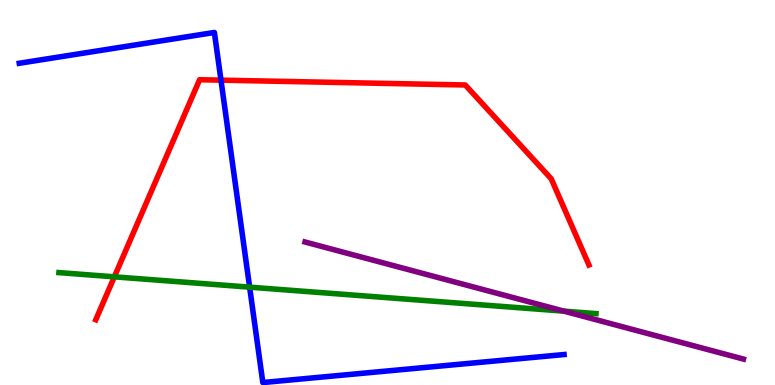[{'lines': ['blue', 'red'], 'intersections': [{'x': 2.85, 'y': 7.92}]}, {'lines': ['green', 'red'], 'intersections': [{'x': 1.48, 'y': 2.81}]}, {'lines': ['purple', 'red'], 'intersections': []}, {'lines': ['blue', 'green'], 'intersections': [{'x': 3.22, 'y': 2.54}]}, {'lines': ['blue', 'purple'], 'intersections': []}, {'lines': ['green', 'purple'], 'intersections': [{'x': 7.28, 'y': 1.92}]}]